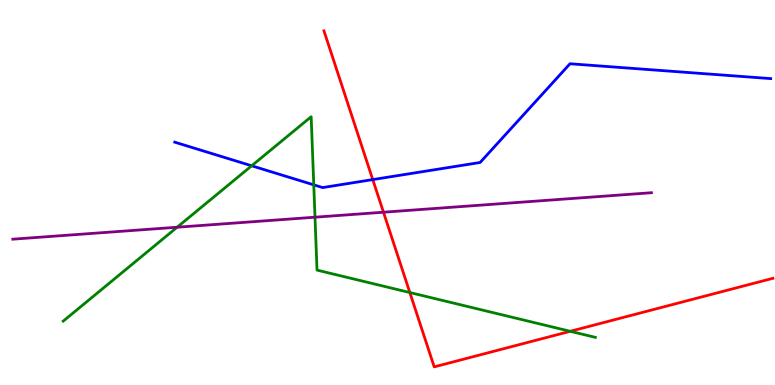[{'lines': ['blue', 'red'], 'intersections': [{'x': 4.81, 'y': 5.34}]}, {'lines': ['green', 'red'], 'intersections': [{'x': 5.29, 'y': 2.4}, {'x': 7.36, 'y': 1.39}]}, {'lines': ['purple', 'red'], 'intersections': [{'x': 4.95, 'y': 4.49}]}, {'lines': ['blue', 'green'], 'intersections': [{'x': 3.25, 'y': 5.69}, {'x': 4.05, 'y': 5.2}]}, {'lines': ['blue', 'purple'], 'intersections': []}, {'lines': ['green', 'purple'], 'intersections': [{'x': 2.29, 'y': 4.1}, {'x': 4.06, 'y': 4.36}]}]